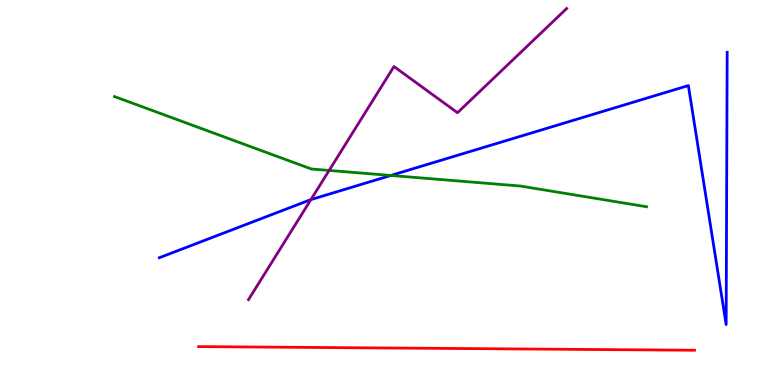[{'lines': ['blue', 'red'], 'intersections': []}, {'lines': ['green', 'red'], 'intersections': []}, {'lines': ['purple', 'red'], 'intersections': []}, {'lines': ['blue', 'green'], 'intersections': [{'x': 5.04, 'y': 5.44}]}, {'lines': ['blue', 'purple'], 'intersections': [{'x': 4.01, 'y': 4.82}]}, {'lines': ['green', 'purple'], 'intersections': [{'x': 4.25, 'y': 5.57}]}]